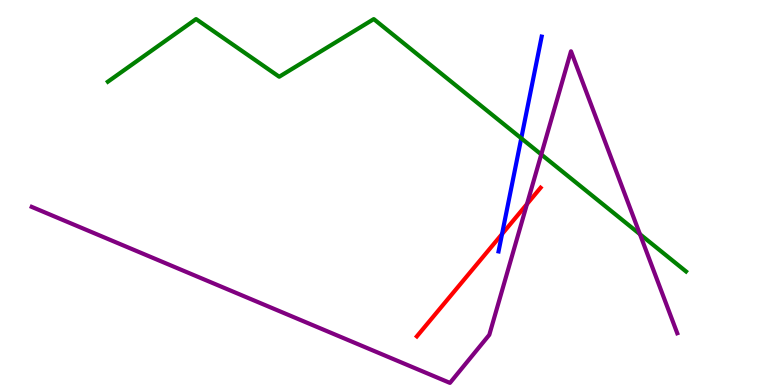[{'lines': ['blue', 'red'], 'intersections': [{'x': 6.48, 'y': 3.92}]}, {'lines': ['green', 'red'], 'intersections': []}, {'lines': ['purple', 'red'], 'intersections': [{'x': 6.8, 'y': 4.7}]}, {'lines': ['blue', 'green'], 'intersections': [{'x': 6.73, 'y': 6.41}]}, {'lines': ['blue', 'purple'], 'intersections': []}, {'lines': ['green', 'purple'], 'intersections': [{'x': 6.98, 'y': 5.99}, {'x': 8.26, 'y': 3.92}]}]